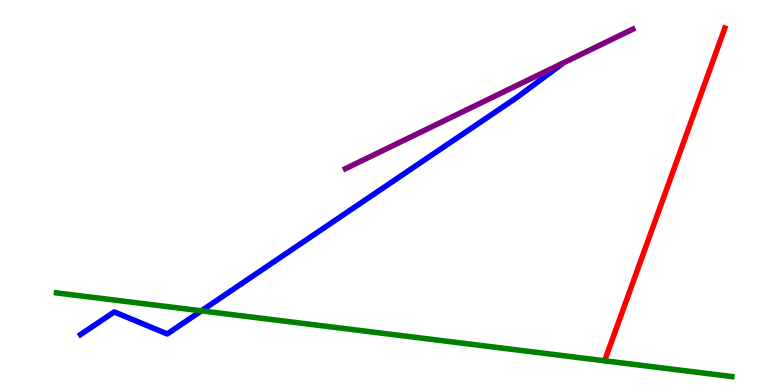[{'lines': ['blue', 'red'], 'intersections': []}, {'lines': ['green', 'red'], 'intersections': []}, {'lines': ['purple', 'red'], 'intersections': []}, {'lines': ['blue', 'green'], 'intersections': [{'x': 2.6, 'y': 1.93}]}, {'lines': ['blue', 'purple'], 'intersections': []}, {'lines': ['green', 'purple'], 'intersections': []}]